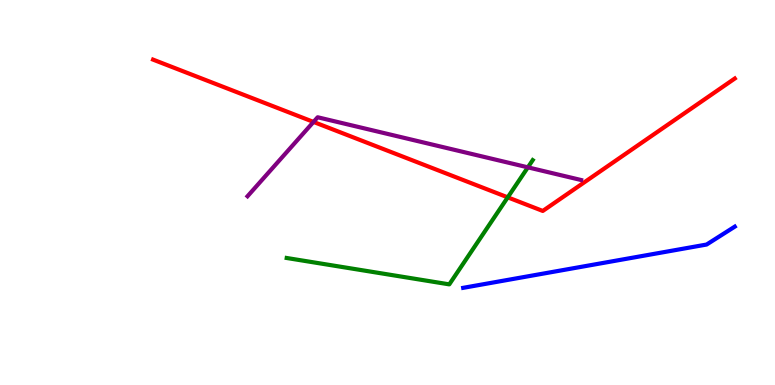[{'lines': ['blue', 'red'], 'intersections': []}, {'lines': ['green', 'red'], 'intersections': [{'x': 6.55, 'y': 4.87}]}, {'lines': ['purple', 'red'], 'intersections': [{'x': 4.05, 'y': 6.83}]}, {'lines': ['blue', 'green'], 'intersections': []}, {'lines': ['blue', 'purple'], 'intersections': []}, {'lines': ['green', 'purple'], 'intersections': [{'x': 6.81, 'y': 5.65}]}]